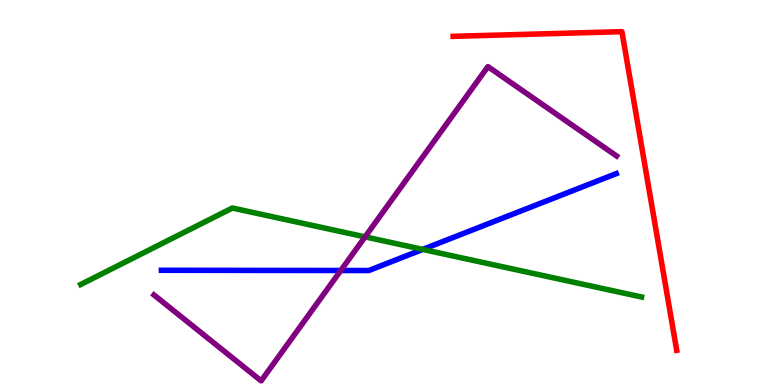[{'lines': ['blue', 'red'], 'intersections': []}, {'lines': ['green', 'red'], 'intersections': []}, {'lines': ['purple', 'red'], 'intersections': []}, {'lines': ['blue', 'green'], 'intersections': [{'x': 5.45, 'y': 3.52}]}, {'lines': ['blue', 'purple'], 'intersections': [{'x': 4.4, 'y': 2.97}]}, {'lines': ['green', 'purple'], 'intersections': [{'x': 4.71, 'y': 3.85}]}]